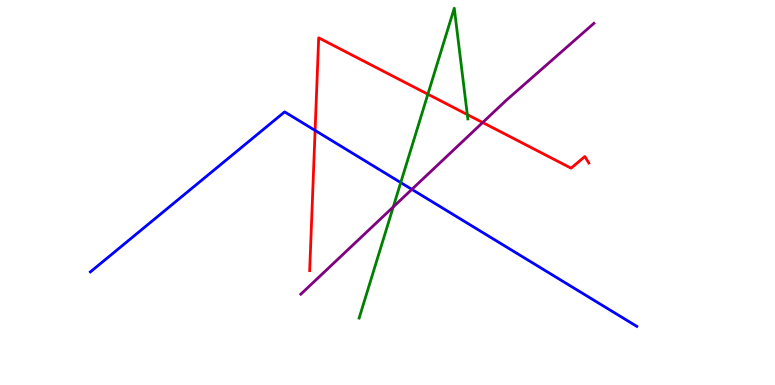[{'lines': ['blue', 'red'], 'intersections': [{'x': 4.07, 'y': 6.61}]}, {'lines': ['green', 'red'], 'intersections': [{'x': 5.52, 'y': 7.55}, {'x': 6.03, 'y': 7.02}]}, {'lines': ['purple', 'red'], 'intersections': [{'x': 6.23, 'y': 6.82}]}, {'lines': ['blue', 'green'], 'intersections': [{'x': 5.17, 'y': 5.26}]}, {'lines': ['blue', 'purple'], 'intersections': [{'x': 5.31, 'y': 5.08}]}, {'lines': ['green', 'purple'], 'intersections': [{'x': 5.07, 'y': 4.63}]}]